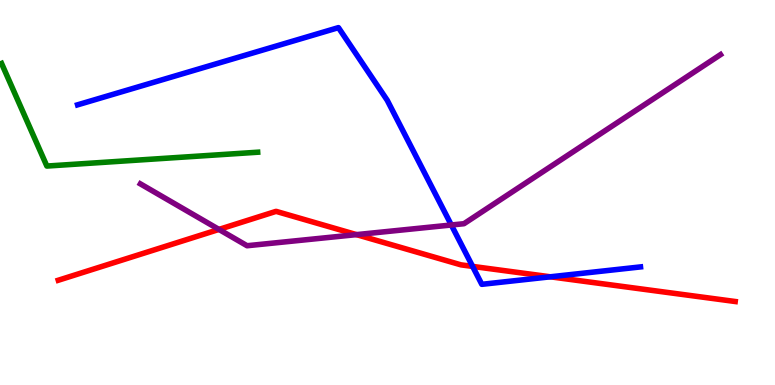[{'lines': ['blue', 'red'], 'intersections': [{'x': 6.1, 'y': 3.08}, {'x': 7.1, 'y': 2.81}]}, {'lines': ['green', 'red'], 'intersections': []}, {'lines': ['purple', 'red'], 'intersections': [{'x': 2.83, 'y': 4.04}, {'x': 4.6, 'y': 3.91}]}, {'lines': ['blue', 'green'], 'intersections': []}, {'lines': ['blue', 'purple'], 'intersections': [{'x': 5.82, 'y': 4.16}]}, {'lines': ['green', 'purple'], 'intersections': []}]